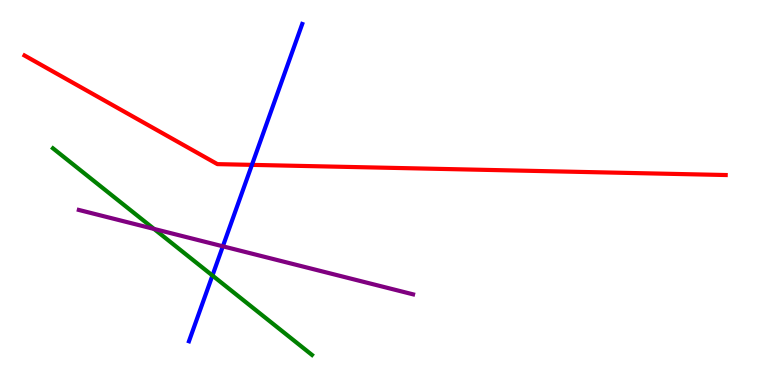[{'lines': ['blue', 'red'], 'intersections': [{'x': 3.25, 'y': 5.72}]}, {'lines': ['green', 'red'], 'intersections': []}, {'lines': ['purple', 'red'], 'intersections': []}, {'lines': ['blue', 'green'], 'intersections': [{'x': 2.74, 'y': 2.84}]}, {'lines': ['blue', 'purple'], 'intersections': [{'x': 2.88, 'y': 3.6}]}, {'lines': ['green', 'purple'], 'intersections': [{'x': 1.99, 'y': 4.05}]}]